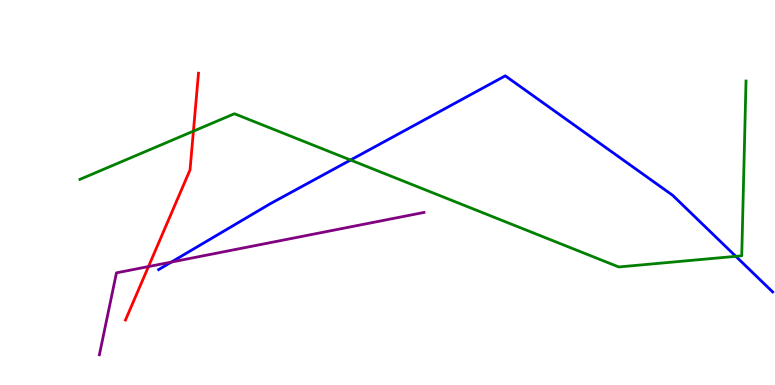[{'lines': ['blue', 'red'], 'intersections': []}, {'lines': ['green', 'red'], 'intersections': [{'x': 2.5, 'y': 6.59}]}, {'lines': ['purple', 'red'], 'intersections': [{'x': 1.92, 'y': 3.08}]}, {'lines': ['blue', 'green'], 'intersections': [{'x': 4.52, 'y': 5.84}, {'x': 9.49, 'y': 3.34}]}, {'lines': ['blue', 'purple'], 'intersections': [{'x': 2.21, 'y': 3.19}]}, {'lines': ['green', 'purple'], 'intersections': []}]